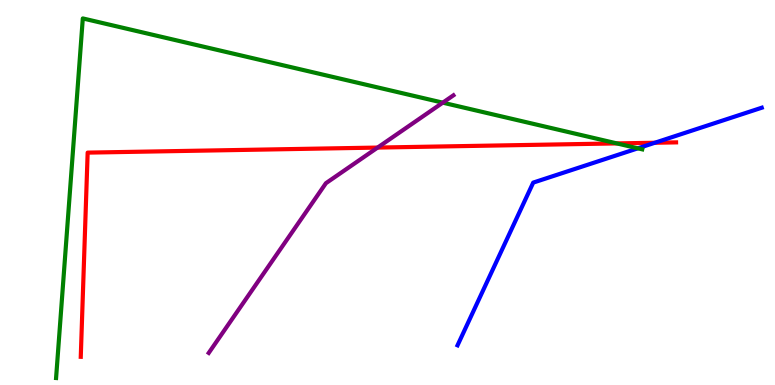[{'lines': ['blue', 'red'], 'intersections': [{'x': 8.45, 'y': 6.29}]}, {'lines': ['green', 'red'], 'intersections': [{'x': 7.96, 'y': 6.28}]}, {'lines': ['purple', 'red'], 'intersections': [{'x': 4.87, 'y': 6.17}]}, {'lines': ['blue', 'green'], 'intersections': [{'x': 8.23, 'y': 6.15}]}, {'lines': ['blue', 'purple'], 'intersections': []}, {'lines': ['green', 'purple'], 'intersections': [{'x': 5.71, 'y': 7.33}]}]